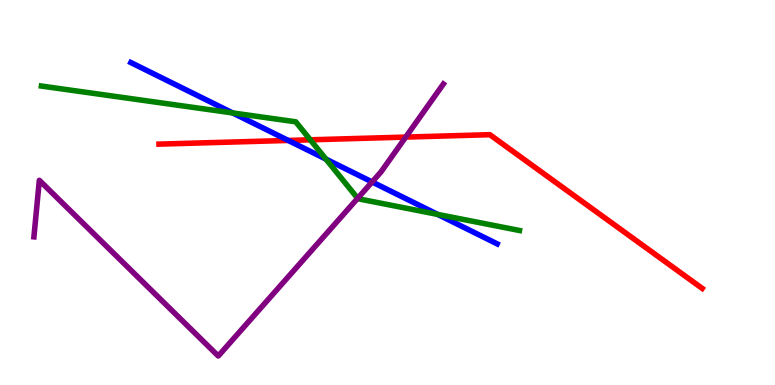[{'lines': ['blue', 'red'], 'intersections': [{'x': 3.72, 'y': 6.35}]}, {'lines': ['green', 'red'], 'intersections': [{'x': 4.0, 'y': 6.37}]}, {'lines': ['purple', 'red'], 'intersections': [{'x': 5.23, 'y': 6.44}]}, {'lines': ['blue', 'green'], 'intersections': [{'x': 3.0, 'y': 7.07}, {'x': 4.21, 'y': 5.87}, {'x': 5.65, 'y': 4.43}]}, {'lines': ['blue', 'purple'], 'intersections': [{'x': 4.8, 'y': 5.27}]}, {'lines': ['green', 'purple'], 'intersections': [{'x': 4.61, 'y': 4.85}]}]